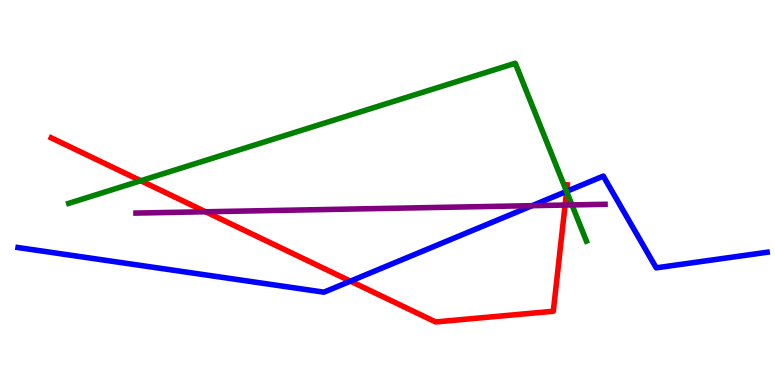[{'lines': ['blue', 'red'], 'intersections': [{'x': 4.52, 'y': 2.7}, {'x': 7.31, 'y': 5.03}]}, {'lines': ['green', 'red'], 'intersections': [{'x': 1.82, 'y': 5.31}, {'x': 7.31, 'y': 5.03}]}, {'lines': ['purple', 'red'], 'intersections': [{'x': 2.65, 'y': 4.5}, {'x': 7.29, 'y': 4.67}]}, {'lines': ['blue', 'green'], 'intersections': [{'x': 7.31, 'y': 5.03}]}, {'lines': ['blue', 'purple'], 'intersections': [{'x': 6.87, 'y': 4.66}]}, {'lines': ['green', 'purple'], 'intersections': [{'x': 7.38, 'y': 4.68}]}]